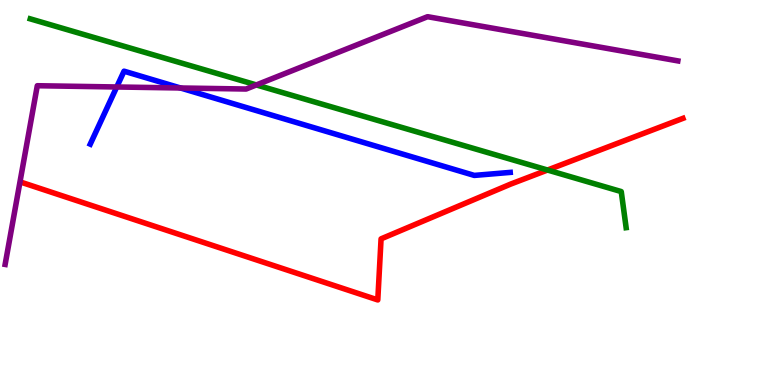[{'lines': ['blue', 'red'], 'intersections': []}, {'lines': ['green', 'red'], 'intersections': [{'x': 7.06, 'y': 5.58}]}, {'lines': ['purple', 'red'], 'intersections': []}, {'lines': ['blue', 'green'], 'intersections': []}, {'lines': ['blue', 'purple'], 'intersections': [{'x': 1.51, 'y': 7.74}, {'x': 2.33, 'y': 7.71}]}, {'lines': ['green', 'purple'], 'intersections': [{'x': 3.31, 'y': 7.79}]}]